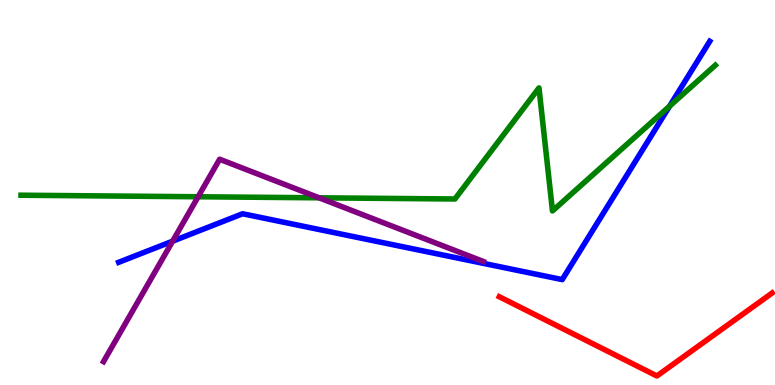[{'lines': ['blue', 'red'], 'intersections': []}, {'lines': ['green', 'red'], 'intersections': []}, {'lines': ['purple', 'red'], 'intersections': []}, {'lines': ['blue', 'green'], 'intersections': [{'x': 8.64, 'y': 7.24}]}, {'lines': ['blue', 'purple'], 'intersections': [{'x': 2.23, 'y': 3.74}]}, {'lines': ['green', 'purple'], 'intersections': [{'x': 2.56, 'y': 4.89}, {'x': 4.12, 'y': 4.86}]}]